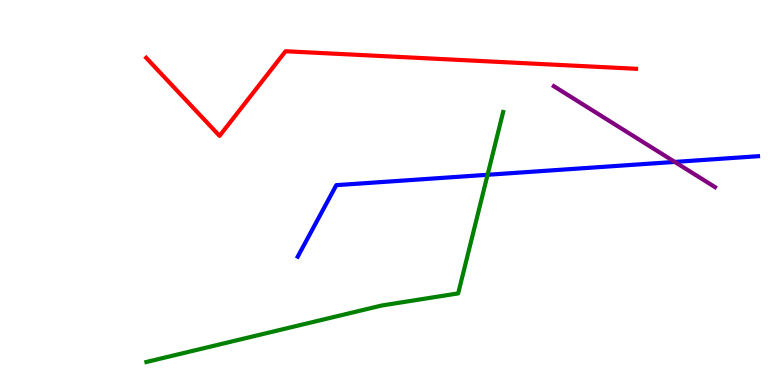[{'lines': ['blue', 'red'], 'intersections': []}, {'lines': ['green', 'red'], 'intersections': []}, {'lines': ['purple', 'red'], 'intersections': []}, {'lines': ['blue', 'green'], 'intersections': [{'x': 6.29, 'y': 5.46}]}, {'lines': ['blue', 'purple'], 'intersections': [{'x': 8.71, 'y': 5.79}]}, {'lines': ['green', 'purple'], 'intersections': []}]